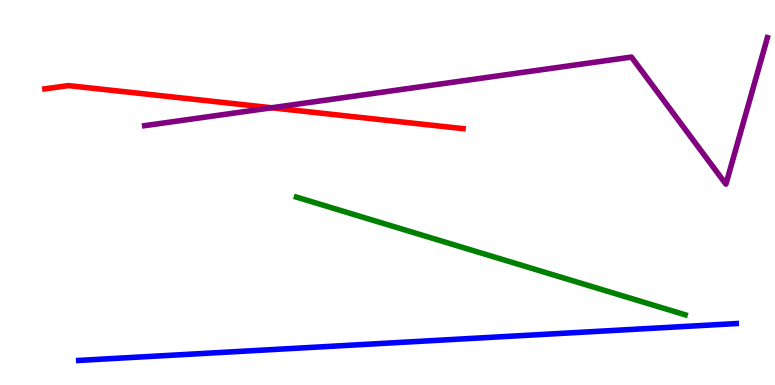[{'lines': ['blue', 'red'], 'intersections': []}, {'lines': ['green', 'red'], 'intersections': []}, {'lines': ['purple', 'red'], 'intersections': [{'x': 3.51, 'y': 7.2}]}, {'lines': ['blue', 'green'], 'intersections': []}, {'lines': ['blue', 'purple'], 'intersections': []}, {'lines': ['green', 'purple'], 'intersections': []}]